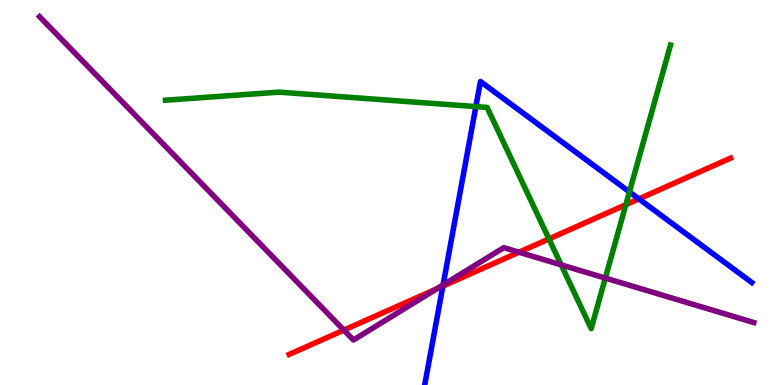[{'lines': ['blue', 'red'], 'intersections': [{'x': 5.71, 'y': 2.57}, {'x': 8.24, 'y': 4.83}]}, {'lines': ['green', 'red'], 'intersections': [{'x': 7.08, 'y': 3.79}, {'x': 8.08, 'y': 4.68}]}, {'lines': ['purple', 'red'], 'intersections': [{'x': 4.44, 'y': 1.43}, {'x': 5.64, 'y': 2.5}, {'x': 6.7, 'y': 3.45}]}, {'lines': ['blue', 'green'], 'intersections': [{'x': 6.14, 'y': 7.23}, {'x': 8.12, 'y': 5.02}]}, {'lines': ['blue', 'purple'], 'intersections': [{'x': 5.72, 'y': 2.6}]}, {'lines': ['green', 'purple'], 'intersections': [{'x': 7.24, 'y': 3.12}, {'x': 7.81, 'y': 2.78}]}]